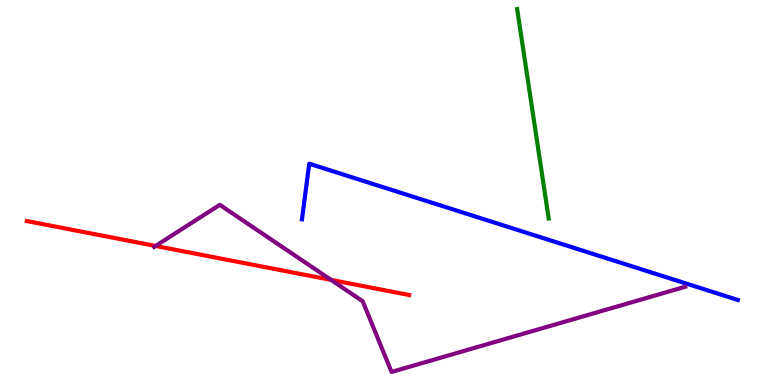[{'lines': ['blue', 'red'], 'intersections': []}, {'lines': ['green', 'red'], 'intersections': []}, {'lines': ['purple', 'red'], 'intersections': [{'x': 2.01, 'y': 3.61}, {'x': 4.27, 'y': 2.73}]}, {'lines': ['blue', 'green'], 'intersections': []}, {'lines': ['blue', 'purple'], 'intersections': []}, {'lines': ['green', 'purple'], 'intersections': []}]